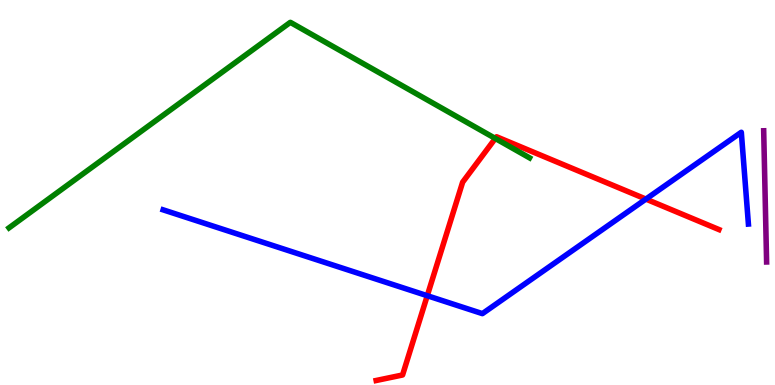[{'lines': ['blue', 'red'], 'intersections': [{'x': 5.51, 'y': 2.32}, {'x': 8.33, 'y': 4.83}]}, {'lines': ['green', 'red'], 'intersections': [{'x': 6.39, 'y': 6.4}]}, {'lines': ['purple', 'red'], 'intersections': []}, {'lines': ['blue', 'green'], 'intersections': []}, {'lines': ['blue', 'purple'], 'intersections': []}, {'lines': ['green', 'purple'], 'intersections': []}]